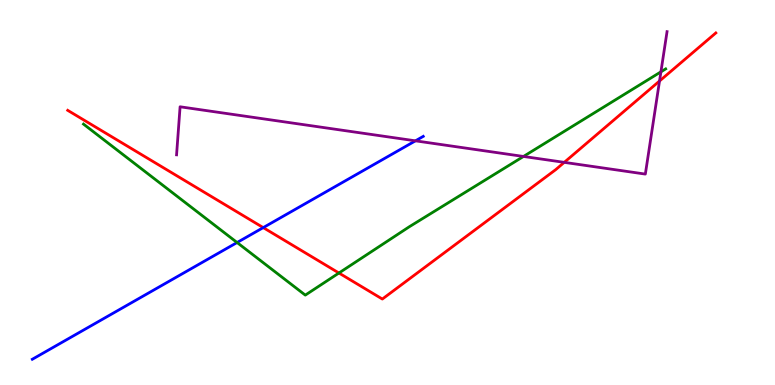[{'lines': ['blue', 'red'], 'intersections': [{'x': 3.4, 'y': 4.09}]}, {'lines': ['green', 'red'], 'intersections': [{'x': 4.37, 'y': 2.91}]}, {'lines': ['purple', 'red'], 'intersections': [{'x': 7.28, 'y': 5.78}, {'x': 8.51, 'y': 7.9}]}, {'lines': ['blue', 'green'], 'intersections': [{'x': 3.06, 'y': 3.7}]}, {'lines': ['blue', 'purple'], 'intersections': [{'x': 5.36, 'y': 6.34}]}, {'lines': ['green', 'purple'], 'intersections': [{'x': 6.75, 'y': 5.94}, {'x': 8.53, 'y': 8.13}]}]